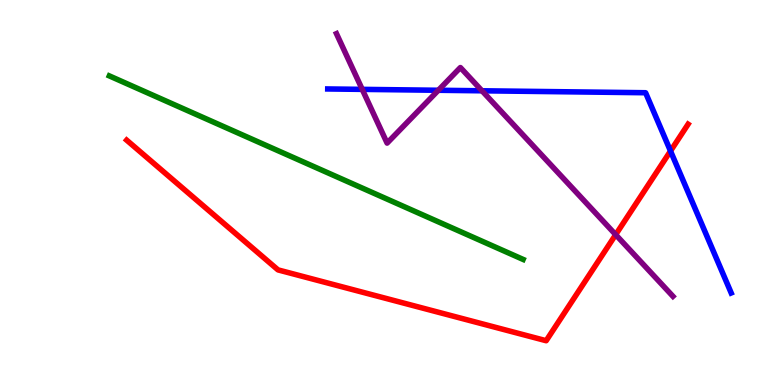[{'lines': ['blue', 'red'], 'intersections': [{'x': 8.65, 'y': 6.08}]}, {'lines': ['green', 'red'], 'intersections': []}, {'lines': ['purple', 'red'], 'intersections': [{'x': 7.94, 'y': 3.9}]}, {'lines': ['blue', 'green'], 'intersections': []}, {'lines': ['blue', 'purple'], 'intersections': [{'x': 4.67, 'y': 7.68}, {'x': 5.66, 'y': 7.66}, {'x': 6.22, 'y': 7.64}]}, {'lines': ['green', 'purple'], 'intersections': []}]